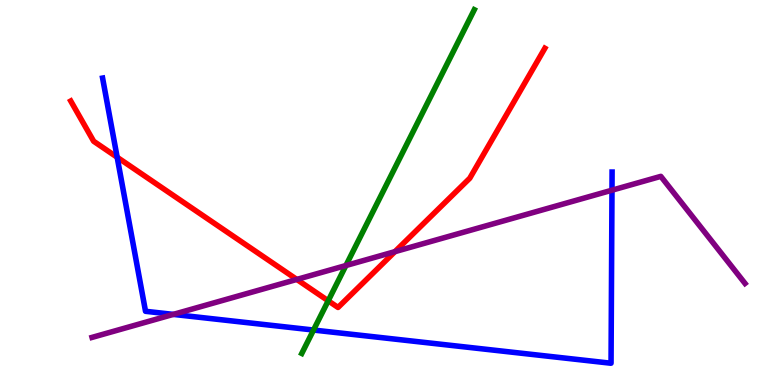[{'lines': ['blue', 'red'], 'intersections': [{'x': 1.51, 'y': 5.92}]}, {'lines': ['green', 'red'], 'intersections': [{'x': 4.23, 'y': 2.19}]}, {'lines': ['purple', 'red'], 'intersections': [{'x': 3.83, 'y': 2.74}, {'x': 5.1, 'y': 3.46}]}, {'lines': ['blue', 'green'], 'intersections': [{'x': 4.05, 'y': 1.43}]}, {'lines': ['blue', 'purple'], 'intersections': [{'x': 2.24, 'y': 1.83}, {'x': 7.9, 'y': 5.06}]}, {'lines': ['green', 'purple'], 'intersections': [{'x': 4.46, 'y': 3.1}]}]